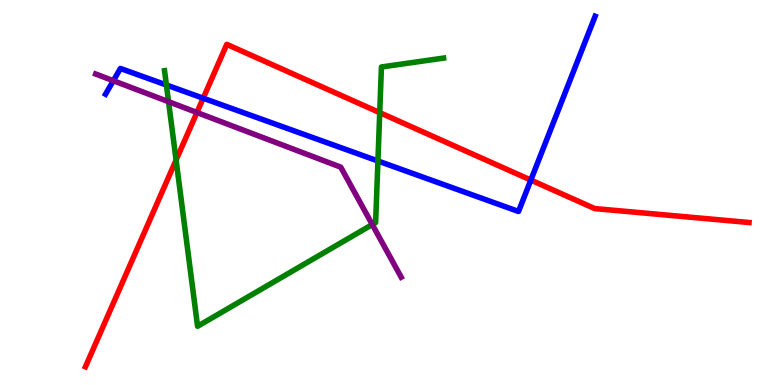[{'lines': ['blue', 'red'], 'intersections': [{'x': 2.62, 'y': 7.45}, {'x': 6.85, 'y': 5.32}]}, {'lines': ['green', 'red'], 'intersections': [{'x': 2.27, 'y': 5.84}, {'x': 4.9, 'y': 7.07}]}, {'lines': ['purple', 'red'], 'intersections': [{'x': 2.54, 'y': 7.08}]}, {'lines': ['blue', 'green'], 'intersections': [{'x': 2.15, 'y': 7.79}, {'x': 4.88, 'y': 5.82}]}, {'lines': ['blue', 'purple'], 'intersections': [{'x': 1.46, 'y': 7.9}]}, {'lines': ['green', 'purple'], 'intersections': [{'x': 2.17, 'y': 7.36}, {'x': 4.8, 'y': 4.17}]}]